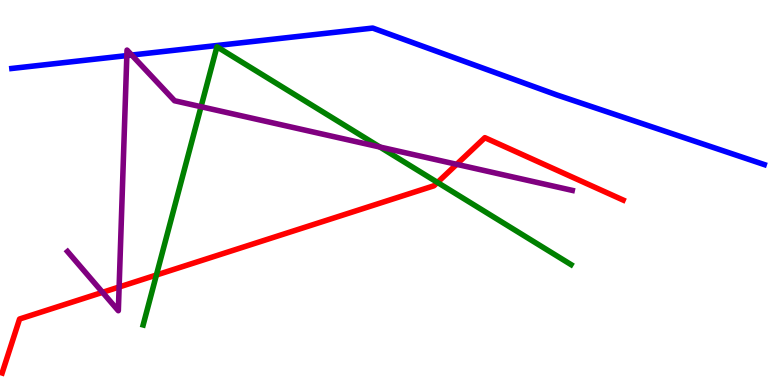[{'lines': ['blue', 'red'], 'intersections': []}, {'lines': ['green', 'red'], 'intersections': [{'x': 2.02, 'y': 2.86}, {'x': 5.64, 'y': 5.26}]}, {'lines': ['purple', 'red'], 'intersections': [{'x': 1.32, 'y': 2.41}, {'x': 1.54, 'y': 2.55}, {'x': 5.89, 'y': 5.73}]}, {'lines': ['blue', 'green'], 'intersections': []}, {'lines': ['blue', 'purple'], 'intersections': [{'x': 1.64, 'y': 8.56}, {'x': 1.7, 'y': 8.57}]}, {'lines': ['green', 'purple'], 'intersections': [{'x': 2.59, 'y': 7.23}, {'x': 4.9, 'y': 6.18}]}]